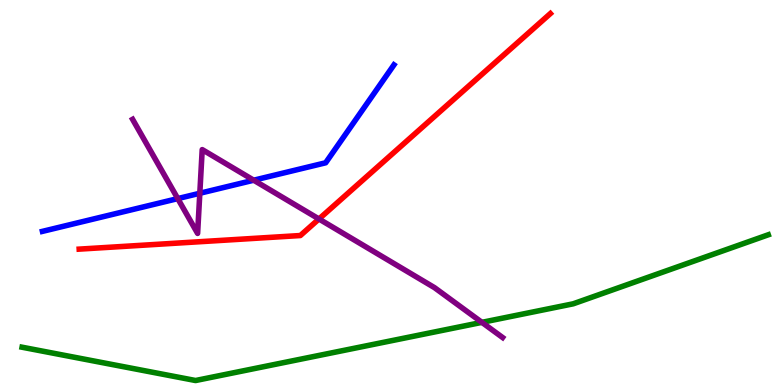[{'lines': ['blue', 'red'], 'intersections': []}, {'lines': ['green', 'red'], 'intersections': []}, {'lines': ['purple', 'red'], 'intersections': [{'x': 4.12, 'y': 4.31}]}, {'lines': ['blue', 'green'], 'intersections': []}, {'lines': ['blue', 'purple'], 'intersections': [{'x': 2.29, 'y': 4.84}, {'x': 2.58, 'y': 4.98}, {'x': 3.27, 'y': 5.32}]}, {'lines': ['green', 'purple'], 'intersections': [{'x': 6.22, 'y': 1.63}]}]